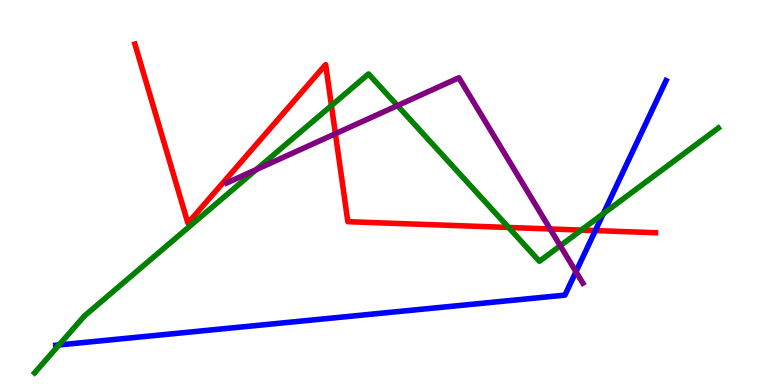[{'lines': ['blue', 'red'], 'intersections': [{'x': 7.68, 'y': 4.01}]}, {'lines': ['green', 'red'], 'intersections': [{'x': 4.28, 'y': 7.26}, {'x': 6.56, 'y': 4.09}, {'x': 7.5, 'y': 4.02}]}, {'lines': ['purple', 'red'], 'intersections': [{'x': 4.33, 'y': 6.53}, {'x': 7.1, 'y': 4.05}]}, {'lines': ['blue', 'green'], 'intersections': [{'x': 0.762, 'y': 1.04}, {'x': 7.78, 'y': 4.45}]}, {'lines': ['blue', 'purple'], 'intersections': [{'x': 7.43, 'y': 2.94}]}, {'lines': ['green', 'purple'], 'intersections': [{'x': 3.31, 'y': 5.6}, {'x': 5.13, 'y': 7.26}, {'x': 7.23, 'y': 3.62}]}]